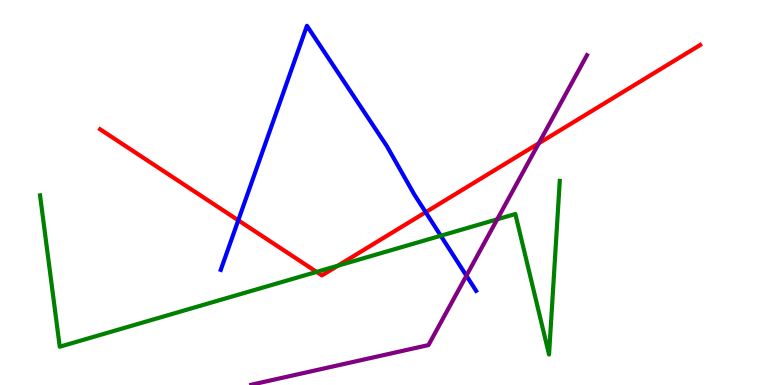[{'lines': ['blue', 'red'], 'intersections': [{'x': 3.07, 'y': 4.28}, {'x': 5.49, 'y': 4.49}]}, {'lines': ['green', 'red'], 'intersections': [{'x': 4.09, 'y': 2.94}, {'x': 4.36, 'y': 3.1}]}, {'lines': ['purple', 'red'], 'intersections': [{'x': 6.95, 'y': 6.28}]}, {'lines': ['blue', 'green'], 'intersections': [{'x': 5.69, 'y': 3.88}]}, {'lines': ['blue', 'purple'], 'intersections': [{'x': 6.02, 'y': 2.84}]}, {'lines': ['green', 'purple'], 'intersections': [{'x': 6.42, 'y': 4.3}]}]